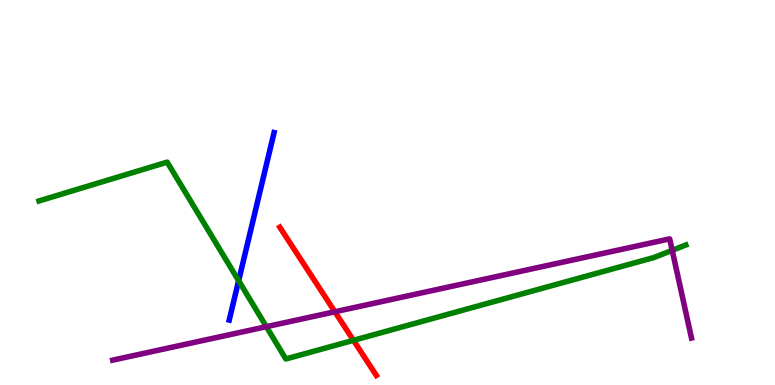[{'lines': ['blue', 'red'], 'intersections': []}, {'lines': ['green', 'red'], 'intersections': [{'x': 4.56, 'y': 1.16}]}, {'lines': ['purple', 'red'], 'intersections': [{'x': 4.32, 'y': 1.9}]}, {'lines': ['blue', 'green'], 'intersections': [{'x': 3.08, 'y': 2.71}]}, {'lines': ['blue', 'purple'], 'intersections': []}, {'lines': ['green', 'purple'], 'intersections': [{'x': 3.44, 'y': 1.51}, {'x': 8.67, 'y': 3.5}]}]